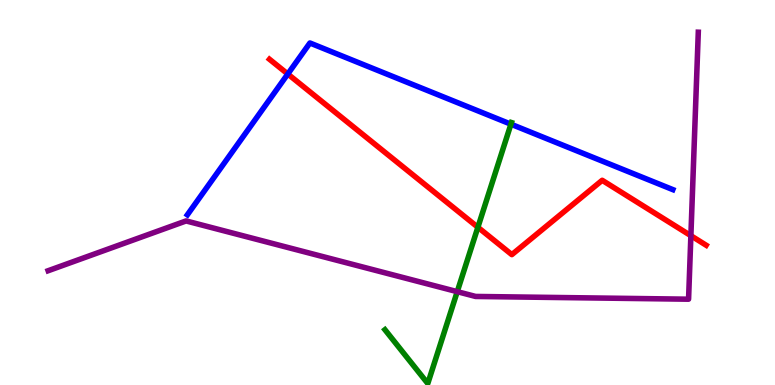[{'lines': ['blue', 'red'], 'intersections': [{'x': 3.71, 'y': 8.08}]}, {'lines': ['green', 'red'], 'intersections': [{'x': 6.17, 'y': 4.1}]}, {'lines': ['purple', 'red'], 'intersections': [{'x': 8.91, 'y': 3.88}]}, {'lines': ['blue', 'green'], 'intersections': [{'x': 6.59, 'y': 6.77}]}, {'lines': ['blue', 'purple'], 'intersections': []}, {'lines': ['green', 'purple'], 'intersections': [{'x': 5.9, 'y': 2.42}]}]